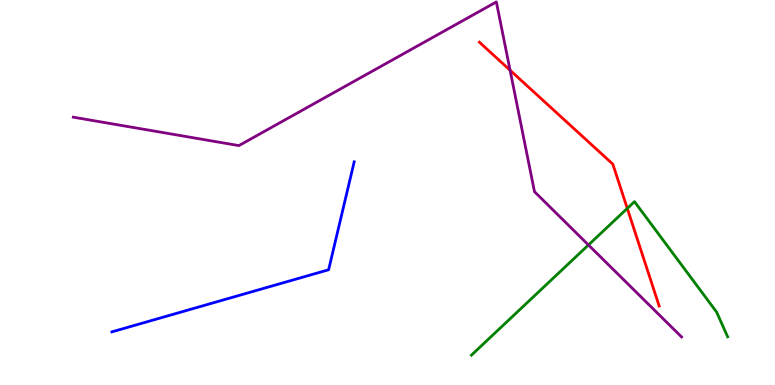[{'lines': ['blue', 'red'], 'intersections': []}, {'lines': ['green', 'red'], 'intersections': [{'x': 8.09, 'y': 4.59}]}, {'lines': ['purple', 'red'], 'intersections': [{'x': 6.58, 'y': 8.18}]}, {'lines': ['blue', 'green'], 'intersections': []}, {'lines': ['blue', 'purple'], 'intersections': []}, {'lines': ['green', 'purple'], 'intersections': [{'x': 7.59, 'y': 3.64}]}]